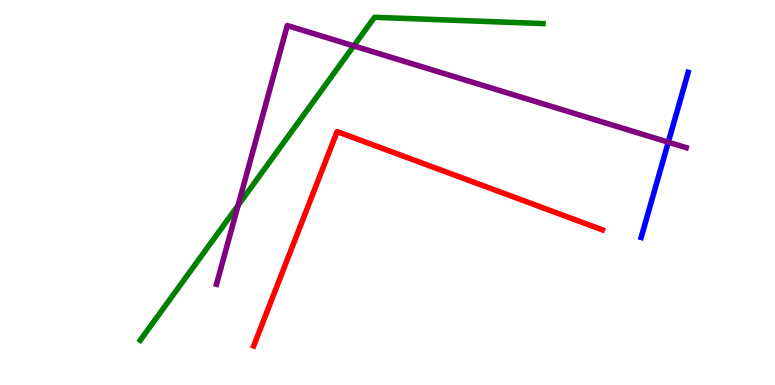[{'lines': ['blue', 'red'], 'intersections': []}, {'lines': ['green', 'red'], 'intersections': []}, {'lines': ['purple', 'red'], 'intersections': []}, {'lines': ['blue', 'green'], 'intersections': []}, {'lines': ['blue', 'purple'], 'intersections': [{'x': 8.62, 'y': 6.31}]}, {'lines': ['green', 'purple'], 'intersections': [{'x': 3.07, 'y': 4.66}, {'x': 4.56, 'y': 8.81}]}]